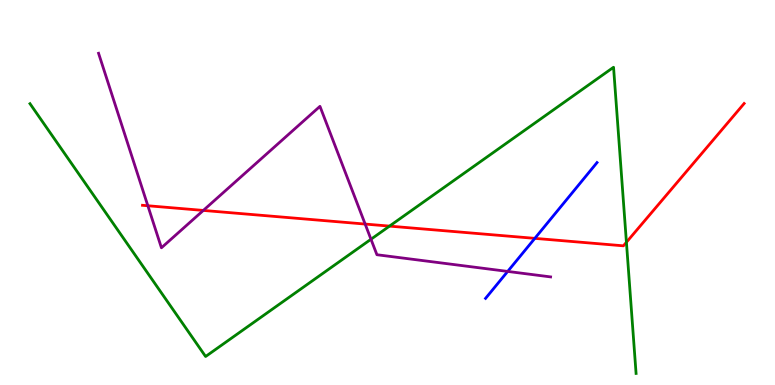[{'lines': ['blue', 'red'], 'intersections': [{'x': 6.9, 'y': 3.81}]}, {'lines': ['green', 'red'], 'intersections': [{'x': 5.03, 'y': 4.13}, {'x': 8.08, 'y': 3.71}]}, {'lines': ['purple', 'red'], 'intersections': [{'x': 1.91, 'y': 4.66}, {'x': 2.62, 'y': 4.53}, {'x': 4.71, 'y': 4.18}]}, {'lines': ['blue', 'green'], 'intersections': []}, {'lines': ['blue', 'purple'], 'intersections': [{'x': 6.55, 'y': 2.95}]}, {'lines': ['green', 'purple'], 'intersections': [{'x': 4.79, 'y': 3.79}]}]